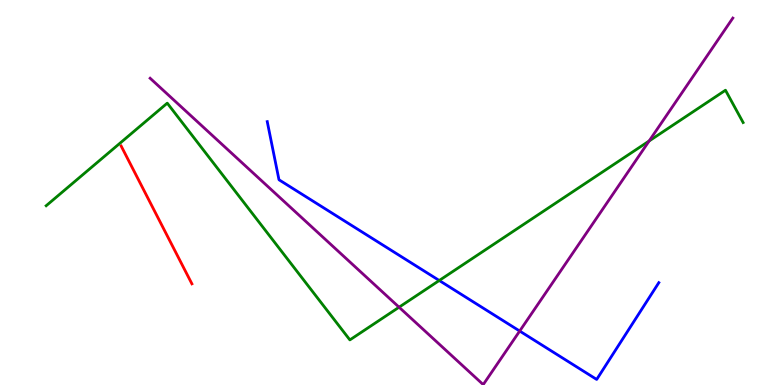[{'lines': ['blue', 'red'], 'intersections': []}, {'lines': ['green', 'red'], 'intersections': []}, {'lines': ['purple', 'red'], 'intersections': []}, {'lines': ['blue', 'green'], 'intersections': [{'x': 5.67, 'y': 2.71}]}, {'lines': ['blue', 'purple'], 'intersections': [{'x': 6.71, 'y': 1.4}]}, {'lines': ['green', 'purple'], 'intersections': [{'x': 5.15, 'y': 2.02}, {'x': 8.38, 'y': 6.34}]}]